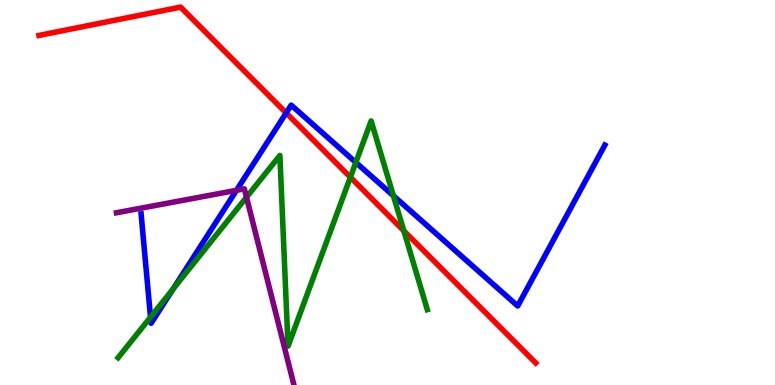[{'lines': ['blue', 'red'], 'intersections': [{'x': 3.69, 'y': 7.07}]}, {'lines': ['green', 'red'], 'intersections': [{'x': 4.52, 'y': 5.4}, {'x': 5.21, 'y': 4.01}]}, {'lines': ['purple', 'red'], 'intersections': []}, {'lines': ['blue', 'green'], 'intersections': [{'x': 1.94, 'y': 1.76}, {'x': 2.23, 'y': 2.5}, {'x': 4.59, 'y': 5.78}, {'x': 5.08, 'y': 4.92}]}, {'lines': ['blue', 'purple'], 'intersections': [{'x': 3.05, 'y': 5.06}]}, {'lines': ['green', 'purple'], 'intersections': [{'x': 3.18, 'y': 4.88}]}]